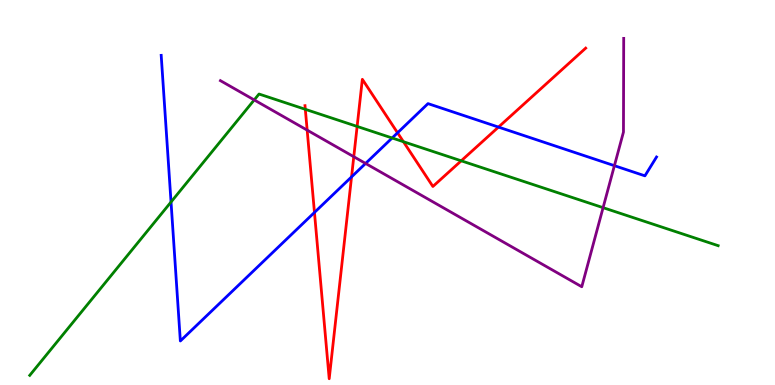[{'lines': ['blue', 'red'], 'intersections': [{'x': 4.06, 'y': 4.48}, {'x': 4.54, 'y': 5.41}, {'x': 5.13, 'y': 6.55}, {'x': 6.43, 'y': 6.7}]}, {'lines': ['green', 'red'], 'intersections': [{'x': 3.94, 'y': 7.16}, {'x': 4.61, 'y': 6.72}, {'x': 5.21, 'y': 6.32}, {'x': 5.95, 'y': 5.82}]}, {'lines': ['purple', 'red'], 'intersections': [{'x': 3.96, 'y': 6.62}, {'x': 4.56, 'y': 5.93}]}, {'lines': ['blue', 'green'], 'intersections': [{'x': 2.21, 'y': 4.75}, {'x': 5.06, 'y': 6.42}]}, {'lines': ['blue', 'purple'], 'intersections': [{'x': 4.72, 'y': 5.75}, {'x': 7.93, 'y': 5.7}]}, {'lines': ['green', 'purple'], 'intersections': [{'x': 3.28, 'y': 7.4}, {'x': 7.78, 'y': 4.61}]}]